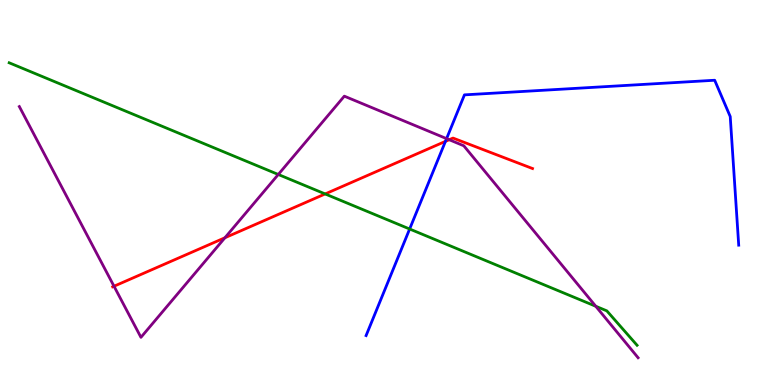[{'lines': ['blue', 'red'], 'intersections': [{'x': 5.75, 'y': 6.33}]}, {'lines': ['green', 'red'], 'intersections': [{'x': 4.2, 'y': 4.96}]}, {'lines': ['purple', 'red'], 'intersections': [{'x': 1.47, 'y': 2.57}, {'x': 2.9, 'y': 3.82}, {'x': 5.8, 'y': 6.37}]}, {'lines': ['blue', 'green'], 'intersections': [{'x': 5.29, 'y': 4.05}]}, {'lines': ['blue', 'purple'], 'intersections': [{'x': 5.76, 'y': 6.4}]}, {'lines': ['green', 'purple'], 'intersections': [{'x': 3.59, 'y': 5.47}, {'x': 7.69, 'y': 2.05}]}]